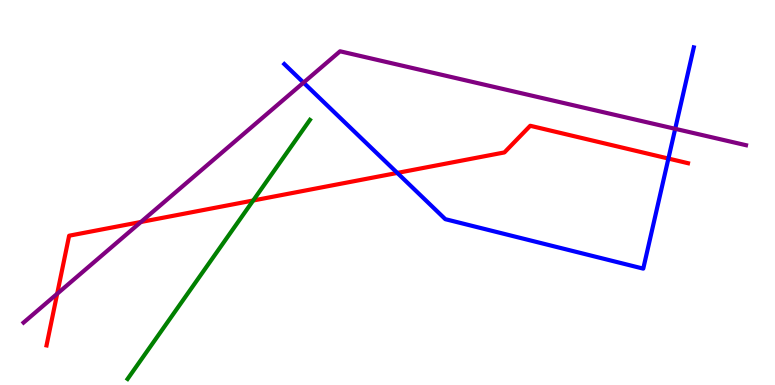[{'lines': ['blue', 'red'], 'intersections': [{'x': 5.13, 'y': 5.51}, {'x': 8.62, 'y': 5.88}]}, {'lines': ['green', 'red'], 'intersections': [{'x': 3.27, 'y': 4.79}]}, {'lines': ['purple', 'red'], 'intersections': [{'x': 0.738, 'y': 2.37}, {'x': 1.82, 'y': 4.23}]}, {'lines': ['blue', 'green'], 'intersections': []}, {'lines': ['blue', 'purple'], 'intersections': [{'x': 3.92, 'y': 7.85}, {'x': 8.71, 'y': 6.65}]}, {'lines': ['green', 'purple'], 'intersections': []}]